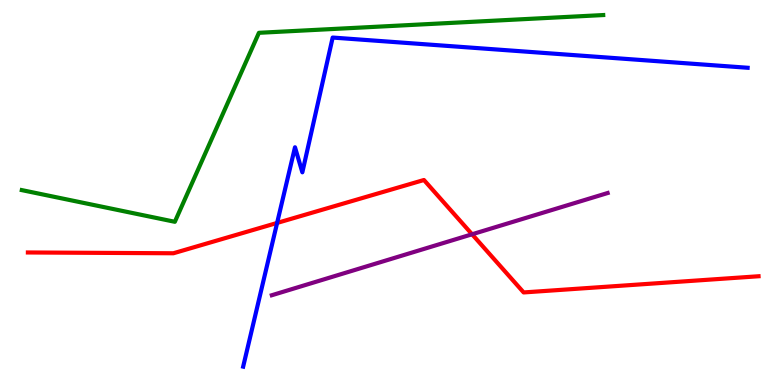[{'lines': ['blue', 'red'], 'intersections': [{'x': 3.58, 'y': 4.21}]}, {'lines': ['green', 'red'], 'intersections': []}, {'lines': ['purple', 'red'], 'intersections': [{'x': 6.09, 'y': 3.91}]}, {'lines': ['blue', 'green'], 'intersections': []}, {'lines': ['blue', 'purple'], 'intersections': []}, {'lines': ['green', 'purple'], 'intersections': []}]